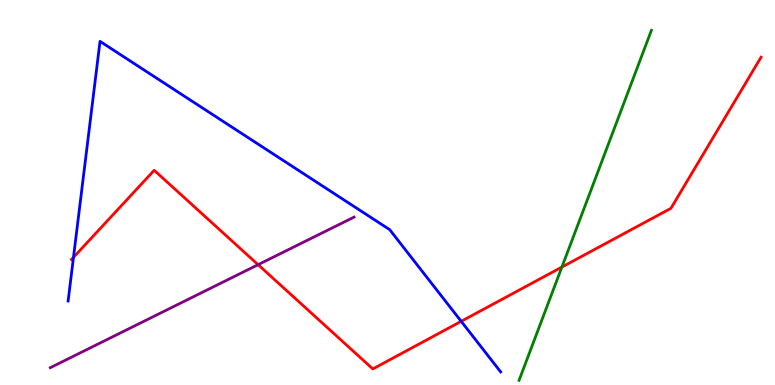[{'lines': ['blue', 'red'], 'intersections': [{'x': 0.948, 'y': 3.32}, {'x': 5.95, 'y': 1.65}]}, {'lines': ['green', 'red'], 'intersections': [{'x': 7.25, 'y': 3.06}]}, {'lines': ['purple', 'red'], 'intersections': [{'x': 3.33, 'y': 3.13}]}, {'lines': ['blue', 'green'], 'intersections': []}, {'lines': ['blue', 'purple'], 'intersections': []}, {'lines': ['green', 'purple'], 'intersections': []}]